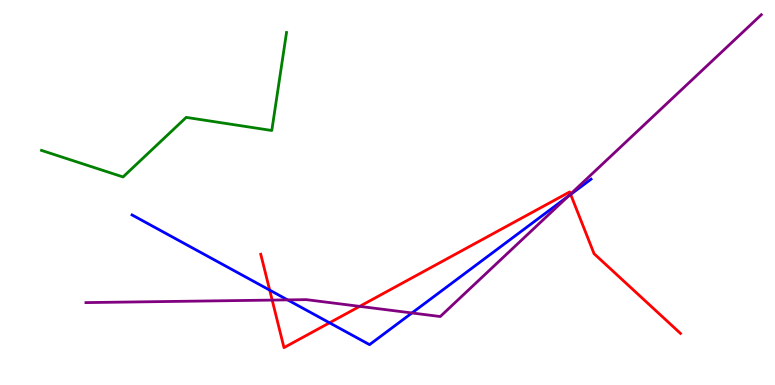[{'lines': ['blue', 'red'], 'intersections': [{'x': 3.48, 'y': 2.46}, {'x': 4.25, 'y': 1.62}, {'x': 7.36, 'y': 4.95}]}, {'lines': ['green', 'red'], 'intersections': []}, {'lines': ['purple', 'red'], 'intersections': [{'x': 3.51, 'y': 2.21}, {'x': 4.64, 'y': 2.04}, {'x': 7.36, 'y': 4.96}]}, {'lines': ['blue', 'green'], 'intersections': []}, {'lines': ['blue', 'purple'], 'intersections': [{'x': 3.71, 'y': 2.21}, {'x': 5.32, 'y': 1.87}, {'x': 7.33, 'y': 4.9}]}, {'lines': ['green', 'purple'], 'intersections': []}]